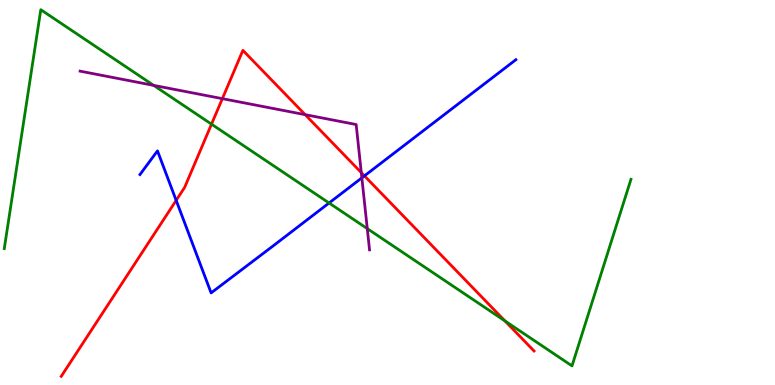[{'lines': ['blue', 'red'], 'intersections': [{'x': 2.27, 'y': 4.8}, {'x': 4.7, 'y': 5.43}]}, {'lines': ['green', 'red'], 'intersections': [{'x': 2.73, 'y': 6.77}, {'x': 6.51, 'y': 1.67}]}, {'lines': ['purple', 'red'], 'intersections': [{'x': 2.87, 'y': 7.44}, {'x': 3.94, 'y': 7.02}, {'x': 4.66, 'y': 5.52}]}, {'lines': ['blue', 'green'], 'intersections': [{'x': 4.25, 'y': 4.73}]}, {'lines': ['blue', 'purple'], 'intersections': [{'x': 4.67, 'y': 5.38}]}, {'lines': ['green', 'purple'], 'intersections': [{'x': 1.98, 'y': 7.78}, {'x': 4.74, 'y': 4.06}]}]